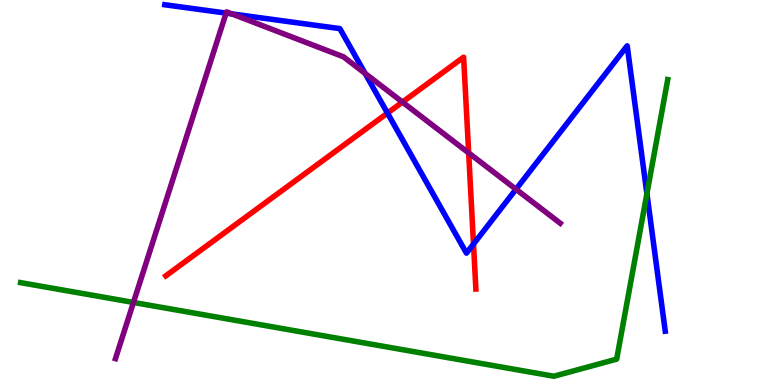[{'lines': ['blue', 'red'], 'intersections': [{'x': 5.0, 'y': 7.06}, {'x': 6.11, 'y': 3.66}]}, {'lines': ['green', 'red'], 'intersections': []}, {'lines': ['purple', 'red'], 'intersections': [{'x': 5.19, 'y': 7.35}, {'x': 6.05, 'y': 6.03}]}, {'lines': ['blue', 'green'], 'intersections': [{'x': 8.35, 'y': 4.97}]}, {'lines': ['blue', 'purple'], 'intersections': [{'x': 2.92, 'y': 9.66}, {'x': 2.99, 'y': 9.64}, {'x': 4.71, 'y': 8.09}, {'x': 6.66, 'y': 5.08}]}, {'lines': ['green', 'purple'], 'intersections': [{'x': 1.72, 'y': 2.14}]}]